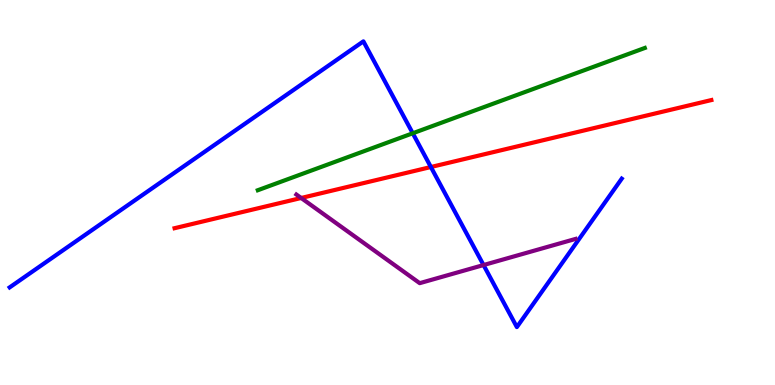[{'lines': ['blue', 'red'], 'intersections': [{'x': 5.56, 'y': 5.66}]}, {'lines': ['green', 'red'], 'intersections': []}, {'lines': ['purple', 'red'], 'intersections': [{'x': 3.89, 'y': 4.86}]}, {'lines': ['blue', 'green'], 'intersections': [{'x': 5.33, 'y': 6.54}]}, {'lines': ['blue', 'purple'], 'intersections': [{'x': 6.24, 'y': 3.12}]}, {'lines': ['green', 'purple'], 'intersections': []}]